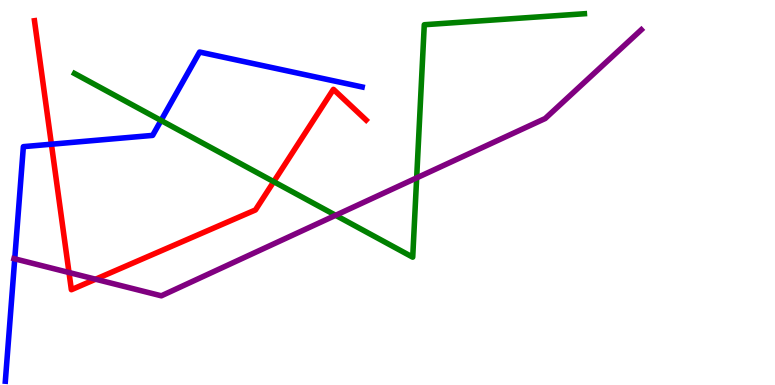[{'lines': ['blue', 'red'], 'intersections': [{'x': 0.663, 'y': 6.25}]}, {'lines': ['green', 'red'], 'intersections': [{'x': 3.53, 'y': 5.28}]}, {'lines': ['purple', 'red'], 'intersections': [{'x': 0.89, 'y': 2.92}, {'x': 1.23, 'y': 2.75}]}, {'lines': ['blue', 'green'], 'intersections': [{'x': 2.08, 'y': 6.87}]}, {'lines': ['blue', 'purple'], 'intersections': [{'x': 0.19, 'y': 3.28}]}, {'lines': ['green', 'purple'], 'intersections': [{'x': 4.33, 'y': 4.41}, {'x': 5.38, 'y': 5.38}]}]